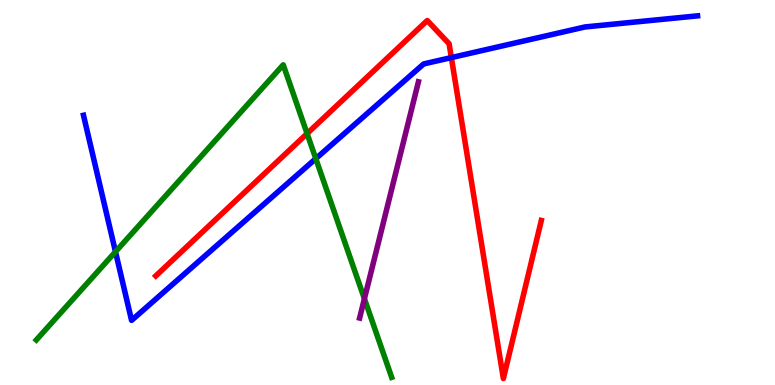[{'lines': ['blue', 'red'], 'intersections': [{'x': 5.82, 'y': 8.5}]}, {'lines': ['green', 'red'], 'intersections': [{'x': 3.96, 'y': 6.53}]}, {'lines': ['purple', 'red'], 'intersections': []}, {'lines': ['blue', 'green'], 'intersections': [{'x': 1.49, 'y': 3.46}, {'x': 4.07, 'y': 5.88}]}, {'lines': ['blue', 'purple'], 'intersections': []}, {'lines': ['green', 'purple'], 'intersections': [{'x': 4.7, 'y': 2.24}]}]